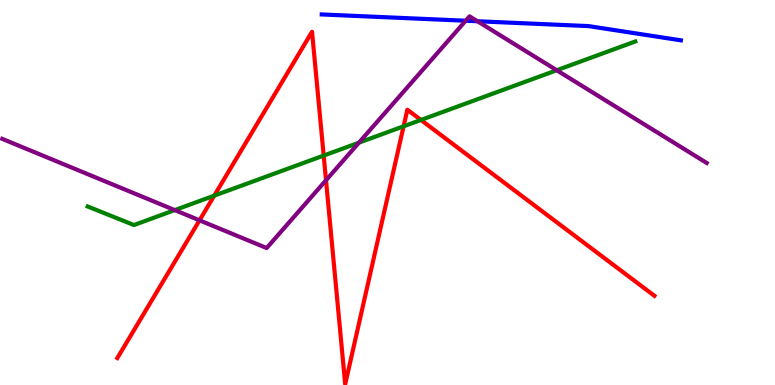[{'lines': ['blue', 'red'], 'intersections': []}, {'lines': ['green', 'red'], 'intersections': [{'x': 2.76, 'y': 4.92}, {'x': 4.18, 'y': 5.96}, {'x': 5.21, 'y': 6.72}, {'x': 5.43, 'y': 6.88}]}, {'lines': ['purple', 'red'], 'intersections': [{'x': 2.57, 'y': 4.28}, {'x': 4.21, 'y': 5.32}]}, {'lines': ['blue', 'green'], 'intersections': []}, {'lines': ['blue', 'purple'], 'intersections': [{'x': 6.01, 'y': 9.46}, {'x': 6.16, 'y': 9.45}]}, {'lines': ['green', 'purple'], 'intersections': [{'x': 2.26, 'y': 4.54}, {'x': 4.63, 'y': 6.29}, {'x': 7.18, 'y': 8.18}]}]